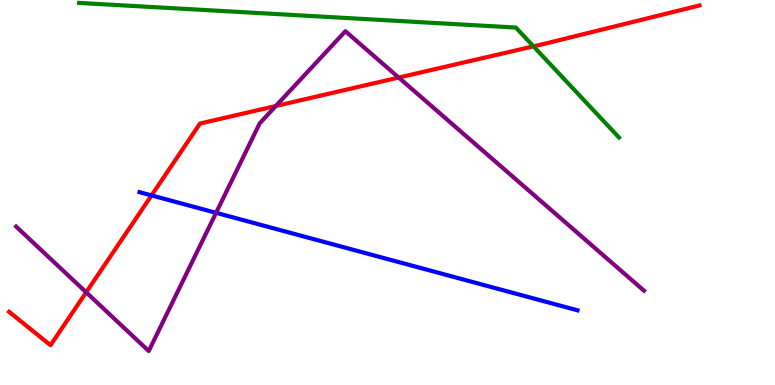[{'lines': ['blue', 'red'], 'intersections': [{'x': 1.96, 'y': 4.92}]}, {'lines': ['green', 'red'], 'intersections': [{'x': 6.88, 'y': 8.8}]}, {'lines': ['purple', 'red'], 'intersections': [{'x': 1.11, 'y': 2.41}, {'x': 3.56, 'y': 7.25}, {'x': 5.14, 'y': 7.99}]}, {'lines': ['blue', 'green'], 'intersections': []}, {'lines': ['blue', 'purple'], 'intersections': [{'x': 2.79, 'y': 4.47}]}, {'lines': ['green', 'purple'], 'intersections': []}]